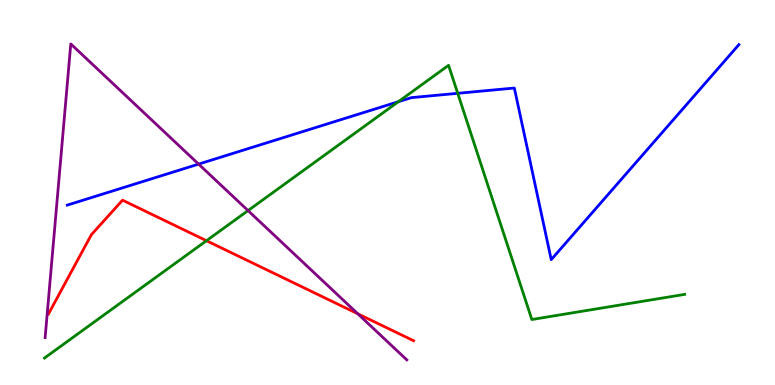[{'lines': ['blue', 'red'], 'intersections': []}, {'lines': ['green', 'red'], 'intersections': [{'x': 2.66, 'y': 3.75}]}, {'lines': ['purple', 'red'], 'intersections': [{'x': 4.62, 'y': 1.85}]}, {'lines': ['blue', 'green'], 'intersections': [{'x': 5.14, 'y': 7.36}, {'x': 5.91, 'y': 7.58}]}, {'lines': ['blue', 'purple'], 'intersections': [{'x': 2.56, 'y': 5.74}]}, {'lines': ['green', 'purple'], 'intersections': [{'x': 3.2, 'y': 4.53}]}]